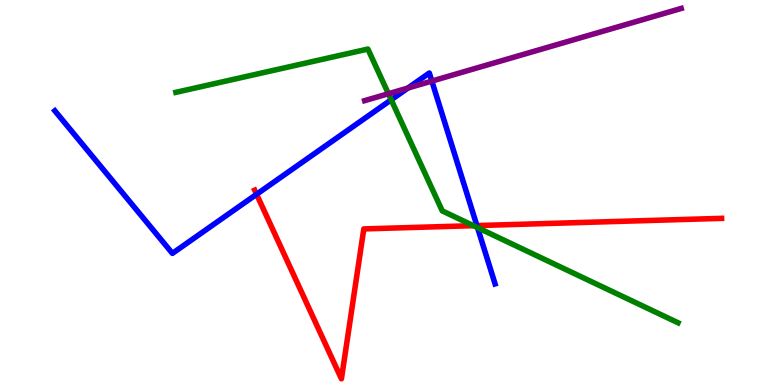[{'lines': ['blue', 'red'], 'intersections': [{'x': 3.31, 'y': 4.95}, {'x': 6.15, 'y': 4.14}]}, {'lines': ['green', 'red'], 'intersections': [{'x': 6.11, 'y': 4.14}]}, {'lines': ['purple', 'red'], 'intersections': []}, {'lines': ['blue', 'green'], 'intersections': [{'x': 5.05, 'y': 7.41}, {'x': 6.16, 'y': 4.09}]}, {'lines': ['blue', 'purple'], 'intersections': [{'x': 5.26, 'y': 7.71}, {'x': 5.57, 'y': 7.89}]}, {'lines': ['green', 'purple'], 'intersections': [{'x': 5.01, 'y': 7.57}]}]